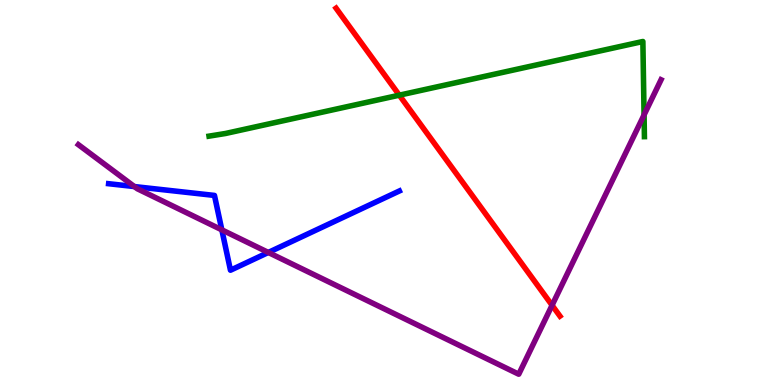[{'lines': ['blue', 'red'], 'intersections': []}, {'lines': ['green', 'red'], 'intersections': [{'x': 5.15, 'y': 7.53}]}, {'lines': ['purple', 'red'], 'intersections': [{'x': 7.12, 'y': 2.07}]}, {'lines': ['blue', 'green'], 'intersections': []}, {'lines': ['blue', 'purple'], 'intersections': [{'x': 1.73, 'y': 5.15}, {'x': 2.86, 'y': 4.03}, {'x': 3.46, 'y': 3.44}]}, {'lines': ['green', 'purple'], 'intersections': [{'x': 8.31, 'y': 7.02}]}]